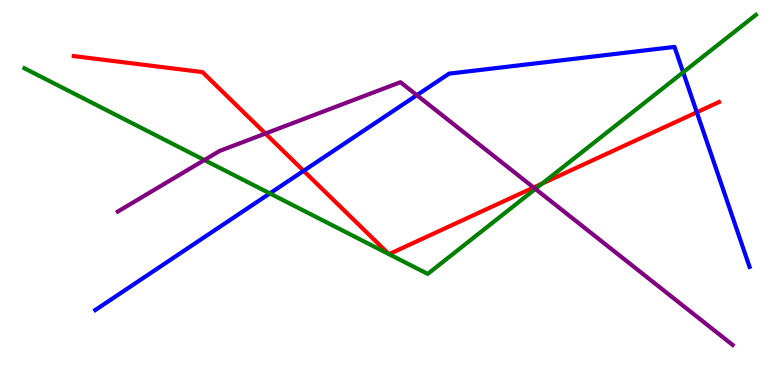[{'lines': ['blue', 'red'], 'intersections': [{'x': 3.92, 'y': 5.56}, {'x': 8.99, 'y': 7.08}]}, {'lines': ['green', 'red'], 'intersections': [{'x': 5.02, 'y': 3.4}, {'x': 5.02, 'y': 3.4}, {'x': 7.0, 'y': 5.23}]}, {'lines': ['purple', 'red'], 'intersections': [{'x': 3.42, 'y': 6.53}, {'x': 6.89, 'y': 5.13}]}, {'lines': ['blue', 'green'], 'intersections': [{'x': 3.48, 'y': 4.98}, {'x': 8.82, 'y': 8.12}]}, {'lines': ['blue', 'purple'], 'intersections': [{'x': 5.38, 'y': 7.53}]}, {'lines': ['green', 'purple'], 'intersections': [{'x': 2.64, 'y': 5.84}, {'x': 6.91, 'y': 5.09}]}]